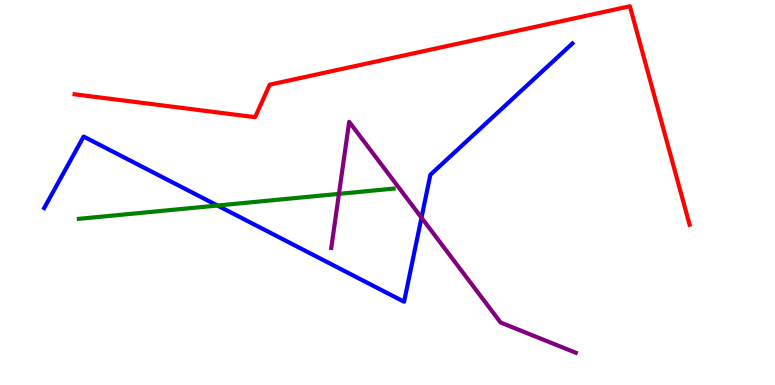[{'lines': ['blue', 'red'], 'intersections': []}, {'lines': ['green', 'red'], 'intersections': []}, {'lines': ['purple', 'red'], 'intersections': []}, {'lines': ['blue', 'green'], 'intersections': [{'x': 2.81, 'y': 4.66}]}, {'lines': ['blue', 'purple'], 'intersections': [{'x': 5.44, 'y': 4.35}]}, {'lines': ['green', 'purple'], 'intersections': [{'x': 4.37, 'y': 4.96}]}]